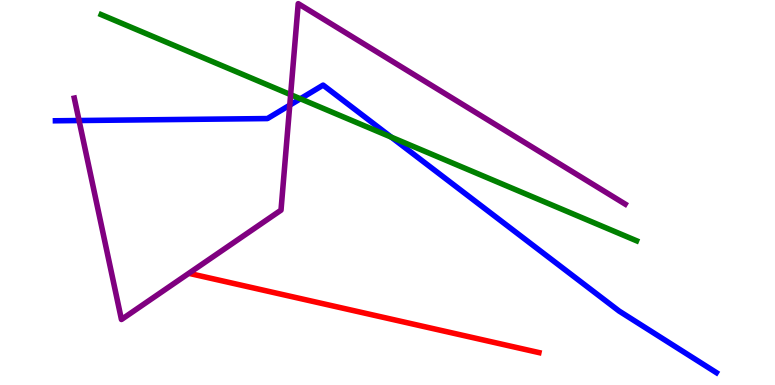[{'lines': ['blue', 'red'], 'intersections': []}, {'lines': ['green', 'red'], 'intersections': []}, {'lines': ['purple', 'red'], 'intersections': []}, {'lines': ['blue', 'green'], 'intersections': [{'x': 3.88, 'y': 7.43}, {'x': 5.05, 'y': 6.44}]}, {'lines': ['blue', 'purple'], 'intersections': [{'x': 1.02, 'y': 6.87}, {'x': 3.74, 'y': 7.27}]}, {'lines': ['green', 'purple'], 'intersections': [{'x': 3.75, 'y': 7.54}]}]